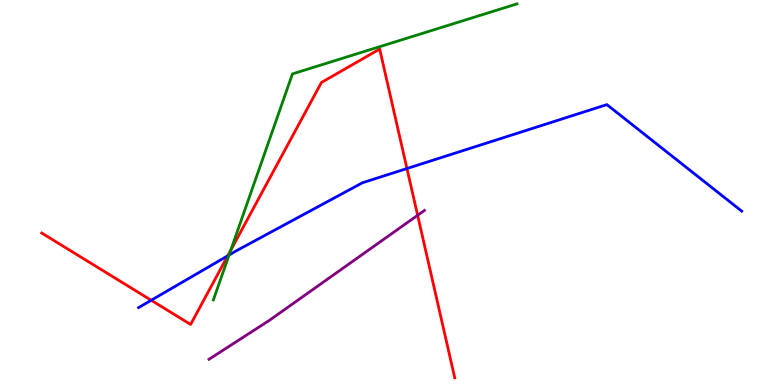[{'lines': ['blue', 'red'], 'intersections': [{'x': 1.95, 'y': 2.2}, {'x': 2.94, 'y': 3.36}, {'x': 5.25, 'y': 5.62}]}, {'lines': ['green', 'red'], 'intersections': [{'x': 2.98, 'y': 3.5}]}, {'lines': ['purple', 'red'], 'intersections': [{'x': 5.39, 'y': 4.41}]}, {'lines': ['blue', 'green'], 'intersections': [{'x': 2.96, 'y': 3.38}]}, {'lines': ['blue', 'purple'], 'intersections': []}, {'lines': ['green', 'purple'], 'intersections': []}]